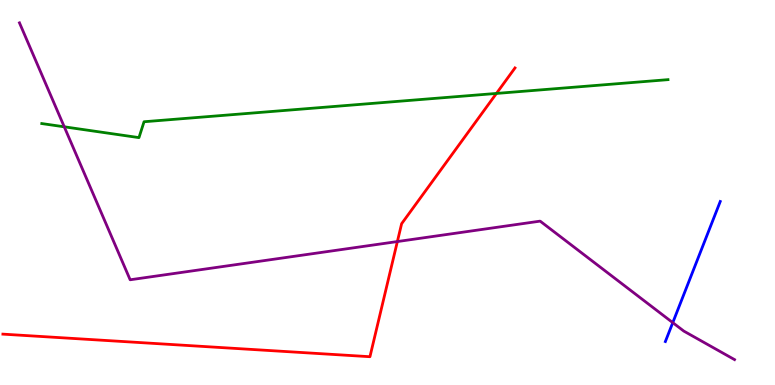[{'lines': ['blue', 'red'], 'intersections': []}, {'lines': ['green', 'red'], 'intersections': [{'x': 6.41, 'y': 7.57}]}, {'lines': ['purple', 'red'], 'intersections': [{'x': 5.13, 'y': 3.73}]}, {'lines': ['blue', 'green'], 'intersections': []}, {'lines': ['blue', 'purple'], 'intersections': [{'x': 8.68, 'y': 1.62}]}, {'lines': ['green', 'purple'], 'intersections': [{'x': 0.829, 'y': 6.71}]}]